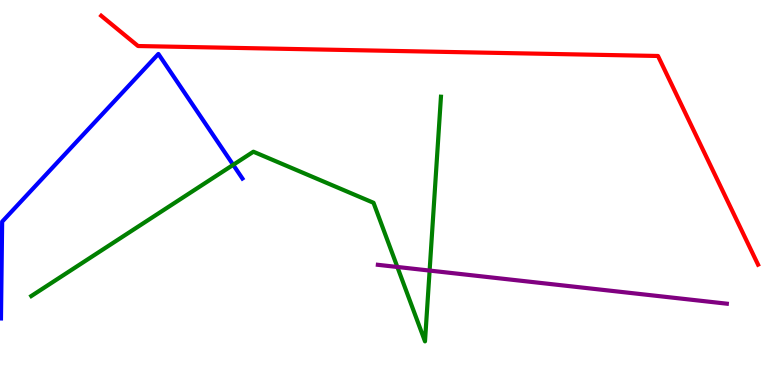[{'lines': ['blue', 'red'], 'intersections': []}, {'lines': ['green', 'red'], 'intersections': []}, {'lines': ['purple', 'red'], 'intersections': []}, {'lines': ['blue', 'green'], 'intersections': [{'x': 3.01, 'y': 5.72}]}, {'lines': ['blue', 'purple'], 'intersections': []}, {'lines': ['green', 'purple'], 'intersections': [{'x': 5.13, 'y': 3.07}, {'x': 5.54, 'y': 2.97}]}]